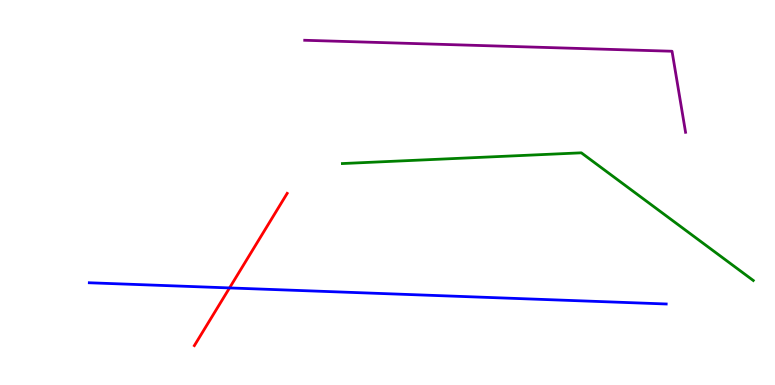[{'lines': ['blue', 'red'], 'intersections': [{'x': 2.96, 'y': 2.52}]}, {'lines': ['green', 'red'], 'intersections': []}, {'lines': ['purple', 'red'], 'intersections': []}, {'lines': ['blue', 'green'], 'intersections': []}, {'lines': ['blue', 'purple'], 'intersections': []}, {'lines': ['green', 'purple'], 'intersections': []}]